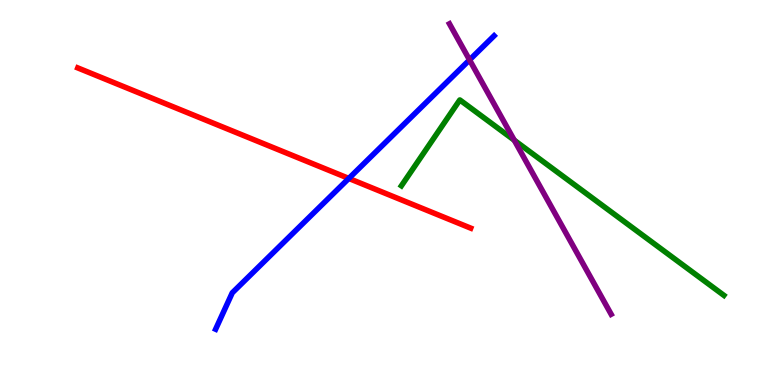[{'lines': ['blue', 'red'], 'intersections': [{'x': 4.5, 'y': 5.37}]}, {'lines': ['green', 'red'], 'intersections': []}, {'lines': ['purple', 'red'], 'intersections': []}, {'lines': ['blue', 'green'], 'intersections': []}, {'lines': ['blue', 'purple'], 'intersections': [{'x': 6.06, 'y': 8.44}]}, {'lines': ['green', 'purple'], 'intersections': [{'x': 6.64, 'y': 6.36}]}]